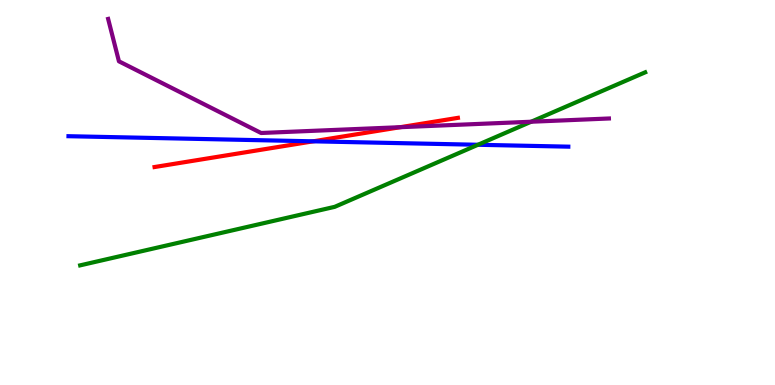[{'lines': ['blue', 'red'], 'intersections': [{'x': 4.04, 'y': 6.33}]}, {'lines': ['green', 'red'], 'intersections': []}, {'lines': ['purple', 'red'], 'intersections': [{'x': 5.17, 'y': 6.7}]}, {'lines': ['blue', 'green'], 'intersections': [{'x': 6.17, 'y': 6.24}]}, {'lines': ['blue', 'purple'], 'intersections': []}, {'lines': ['green', 'purple'], 'intersections': [{'x': 6.85, 'y': 6.84}]}]